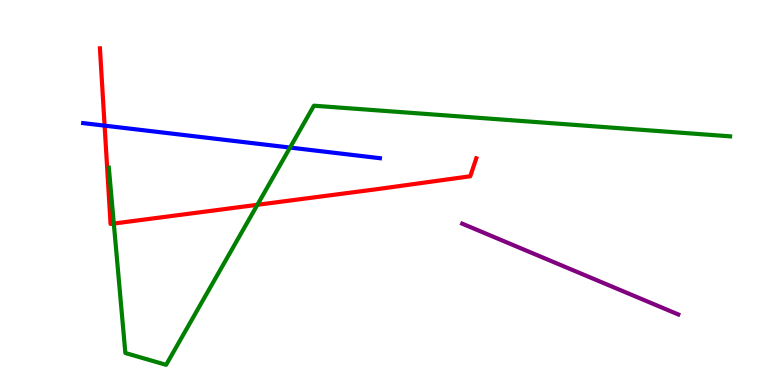[{'lines': ['blue', 'red'], 'intersections': [{'x': 1.35, 'y': 6.74}]}, {'lines': ['green', 'red'], 'intersections': [{'x': 1.47, 'y': 4.19}, {'x': 3.32, 'y': 4.68}]}, {'lines': ['purple', 'red'], 'intersections': []}, {'lines': ['blue', 'green'], 'intersections': [{'x': 3.74, 'y': 6.17}]}, {'lines': ['blue', 'purple'], 'intersections': []}, {'lines': ['green', 'purple'], 'intersections': []}]